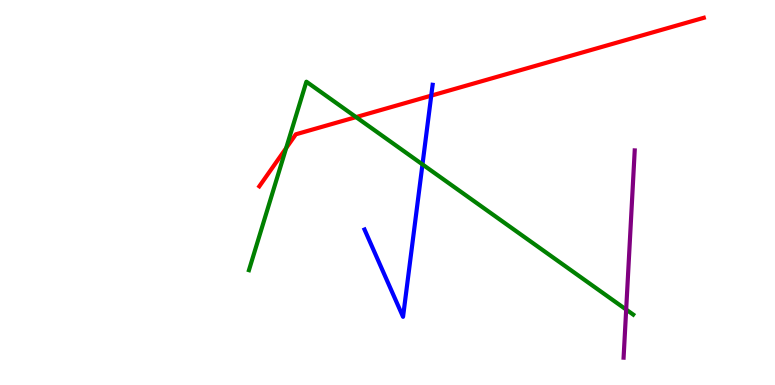[{'lines': ['blue', 'red'], 'intersections': [{'x': 5.56, 'y': 7.52}]}, {'lines': ['green', 'red'], 'intersections': [{'x': 3.69, 'y': 6.15}, {'x': 4.59, 'y': 6.96}]}, {'lines': ['purple', 'red'], 'intersections': []}, {'lines': ['blue', 'green'], 'intersections': [{'x': 5.45, 'y': 5.73}]}, {'lines': ['blue', 'purple'], 'intersections': []}, {'lines': ['green', 'purple'], 'intersections': [{'x': 8.08, 'y': 1.96}]}]